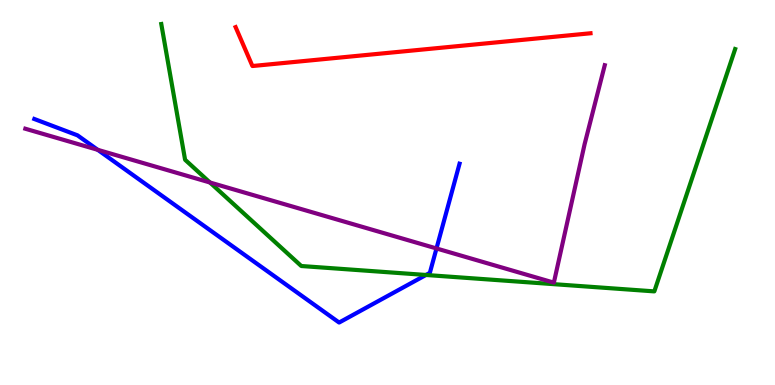[{'lines': ['blue', 'red'], 'intersections': []}, {'lines': ['green', 'red'], 'intersections': []}, {'lines': ['purple', 'red'], 'intersections': []}, {'lines': ['blue', 'green'], 'intersections': [{'x': 5.5, 'y': 2.86}]}, {'lines': ['blue', 'purple'], 'intersections': [{'x': 1.26, 'y': 6.11}, {'x': 5.63, 'y': 3.55}]}, {'lines': ['green', 'purple'], 'intersections': [{'x': 2.71, 'y': 5.26}]}]